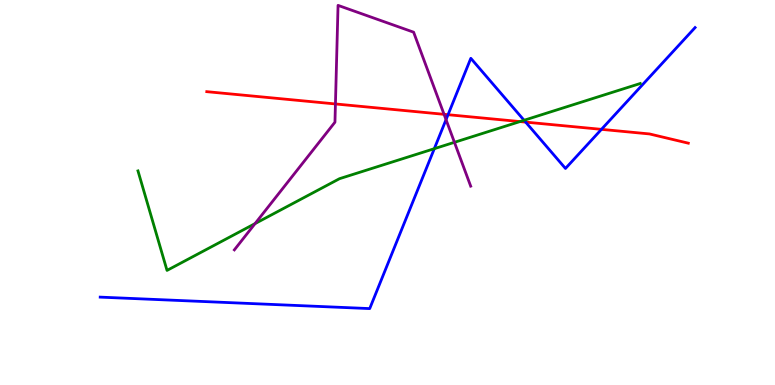[{'lines': ['blue', 'red'], 'intersections': [{'x': 5.78, 'y': 7.02}, {'x': 6.78, 'y': 6.83}, {'x': 7.76, 'y': 6.64}]}, {'lines': ['green', 'red'], 'intersections': [{'x': 6.71, 'y': 6.84}]}, {'lines': ['purple', 'red'], 'intersections': [{'x': 4.33, 'y': 7.3}, {'x': 5.73, 'y': 7.03}]}, {'lines': ['blue', 'green'], 'intersections': [{'x': 5.6, 'y': 6.14}, {'x': 6.76, 'y': 6.88}]}, {'lines': ['blue', 'purple'], 'intersections': [{'x': 5.76, 'y': 6.89}]}, {'lines': ['green', 'purple'], 'intersections': [{'x': 3.29, 'y': 4.19}, {'x': 5.86, 'y': 6.3}]}]